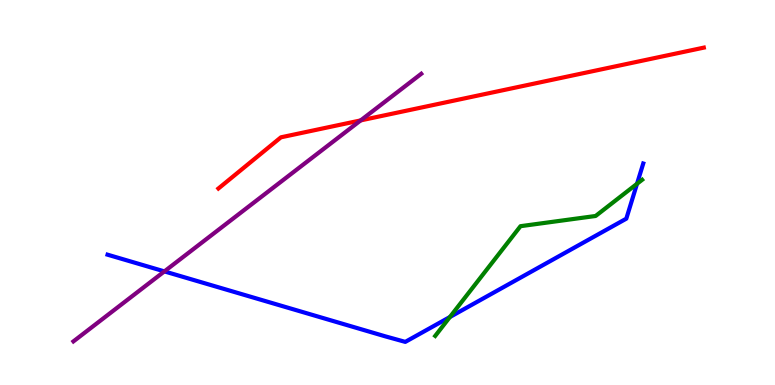[{'lines': ['blue', 'red'], 'intersections': []}, {'lines': ['green', 'red'], 'intersections': []}, {'lines': ['purple', 'red'], 'intersections': [{'x': 4.65, 'y': 6.87}]}, {'lines': ['blue', 'green'], 'intersections': [{'x': 5.81, 'y': 1.77}, {'x': 8.22, 'y': 5.23}]}, {'lines': ['blue', 'purple'], 'intersections': [{'x': 2.12, 'y': 2.95}]}, {'lines': ['green', 'purple'], 'intersections': []}]